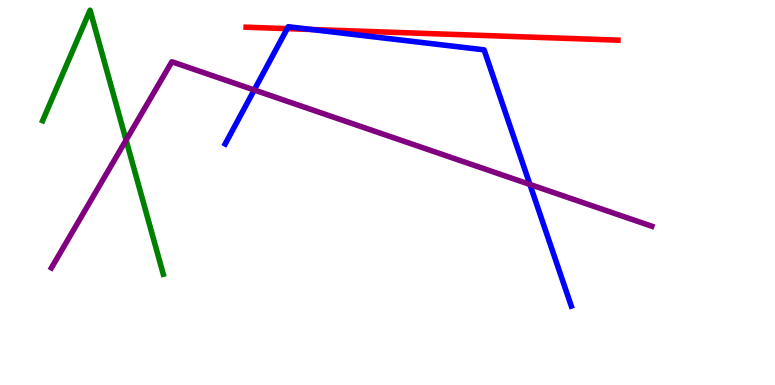[{'lines': ['blue', 'red'], 'intersections': [{'x': 3.71, 'y': 9.26}, {'x': 4.02, 'y': 9.23}]}, {'lines': ['green', 'red'], 'intersections': []}, {'lines': ['purple', 'red'], 'intersections': []}, {'lines': ['blue', 'green'], 'intersections': []}, {'lines': ['blue', 'purple'], 'intersections': [{'x': 3.28, 'y': 7.66}, {'x': 6.84, 'y': 5.21}]}, {'lines': ['green', 'purple'], 'intersections': [{'x': 1.63, 'y': 6.36}]}]